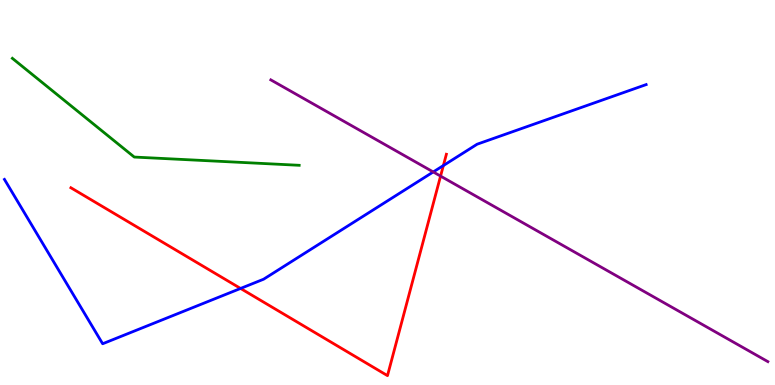[{'lines': ['blue', 'red'], 'intersections': [{'x': 3.1, 'y': 2.51}, {'x': 5.72, 'y': 5.7}]}, {'lines': ['green', 'red'], 'intersections': []}, {'lines': ['purple', 'red'], 'intersections': [{'x': 5.68, 'y': 5.43}]}, {'lines': ['blue', 'green'], 'intersections': []}, {'lines': ['blue', 'purple'], 'intersections': [{'x': 5.59, 'y': 5.53}]}, {'lines': ['green', 'purple'], 'intersections': []}]